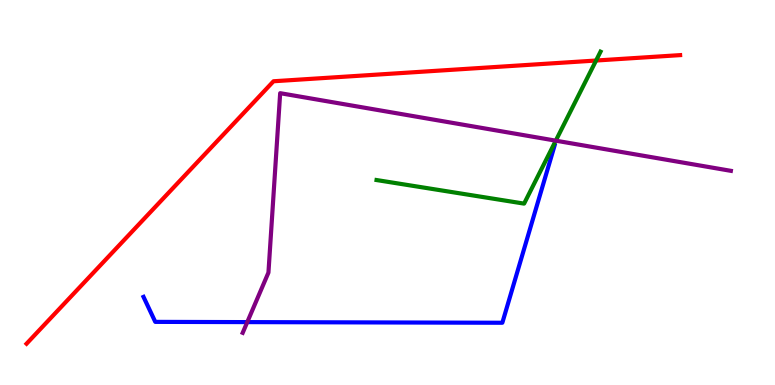[{'lines': ['blue', 'red'], 'intersections': []}, {'lines': ['green', 'red'], 'intersections': [{'x': 7.69, 'y': 8.43}]}, {'lines': ['purple', 'red'], 'intersections': []}, {'lines': ['blue', 'green'], 'intersections': []}, {'lines': ['blue', 'purple'], 'intersections': [{'x': 3.19, 'y': 1.63}]}, {'lines': ['green', 'purple'], 'intersections': [{'x': 7.17, 'y': 6.35}]}]